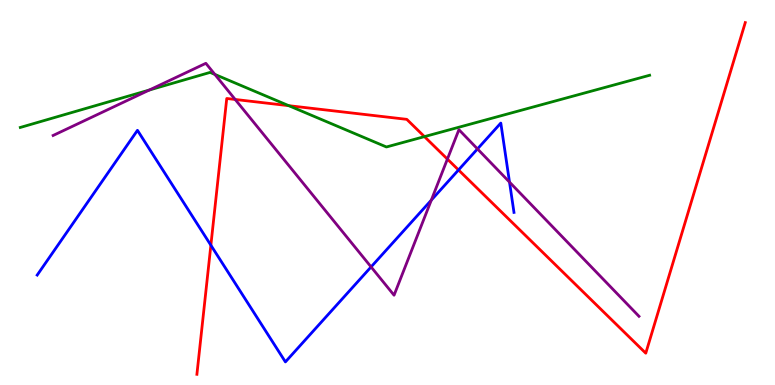[{'lines': ['blue', 'red'], 'intersections': [{'x': 2.72, 'y': 3.63}, {'x': 5.92, 'y': 5.59}]}, {'lines': ['green', 'red'], 'intersections': [{'x': 3.73, 'y': 7.26}, {'x': 5.48, 'y': 6.45}]}, {'lines': ['purple', 'red'], 'intersections': [{'x': 3.03, 'y': 7.42}, {'x': 5.77, 'y': 5.87}]}, {'lines': ['blue', 'green'], 'intersections': []}, {'lines': ['blue', 'purple'], 'intersections': [{'x': 4.79, 'y': 3.07}, {'x': 5.57, 'y': 4.8}, {'x': 6.16, 'y': 6.13}, {'x': 6.57, 'y': 5.27}]}, {'lines': ['green', 'purple'], 'intersections': [{'x': 1.93, 'y': 7.66}, {'x': 2.77, 'y': 8.07}]}]